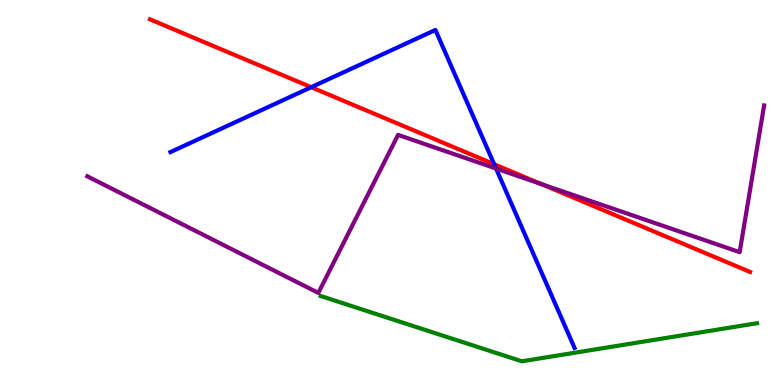[{'lines': ['blue', 'red'], 'intersections': [{'x': 4.02, 'y': 7.73}, {'x': 6.38, 'y': 5.73}]}, {'lines': ['green', 'red'], 'intersections': []}, {'lines': ['purple', 'red'], 'intersections': [{'x': 6.99, 'y': 5.22}]}, {'lines': ['blue', 'green'], 'intersections': []}, {'lines': ['blue', 'purple'], 'intersections': [{'x': 6.4, 'y': 5.62}]}, {'lines': ['green', 'purple'], 'intersections': []}]